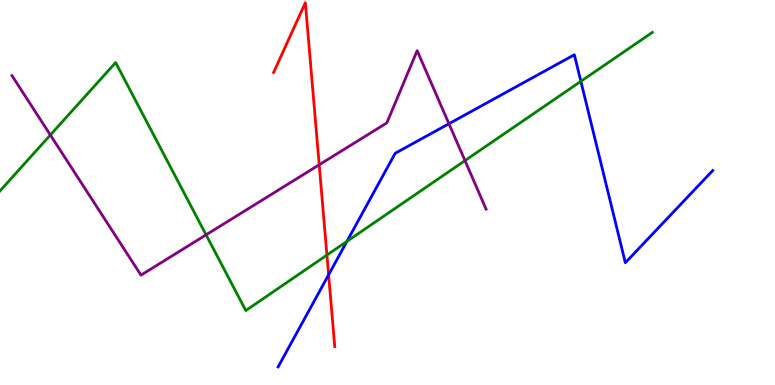[{'lines': ['blue', 'red'], 'intersections': [{'x': 4.24, 'y': 2.86}]}, {'lines': ['green', 'red'], 'intersections': [{'x': 4.22, 'y': 3.37}]}, {'lines': ['purple', 'red'], 'intersections': [{'x': 4.12, 'y': 5.72}]}, {'lines': ['blue', 'green'], 'intersections': [{'x': 4.48, 'y': 3.73}, {'x': 7.5, 'y': 7.89}]}, {'lines': ['blue', 'purple'], 'intersections': [{'x': 5.79, 'y': 6.79}]}, {'lines': ['green', 'purple'], 'intersections': [{'x': 0.65, 'y': 6.49}, {'x': 2.66, 'y': 3.9}, {'x': 6.0, 'y': 5.83}]}]